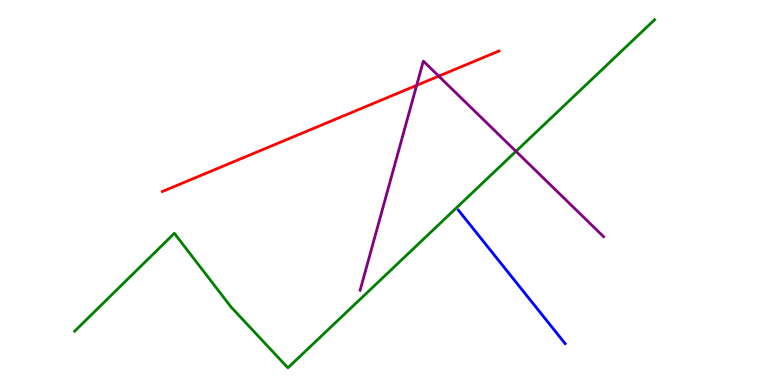[{'lines': ['blue', 'red'], 'intersections': []}, {'lines': ['green', 'red'], 'intersections': []}, {'lines': ['purple', 'red'], 'intersections': [{'x': 5.38, 'y': 7.78}, {'x': 5.66, 'y': 8.02}]}, {'lines': ['blue', 'green'], 'intersections': []}, {'lines': ['blue', 'purple'], 'intersections': []}, {'lines': ['green', 'purple'], 'intersections': [{'x': 6.66, 'y': 6.07}]}]